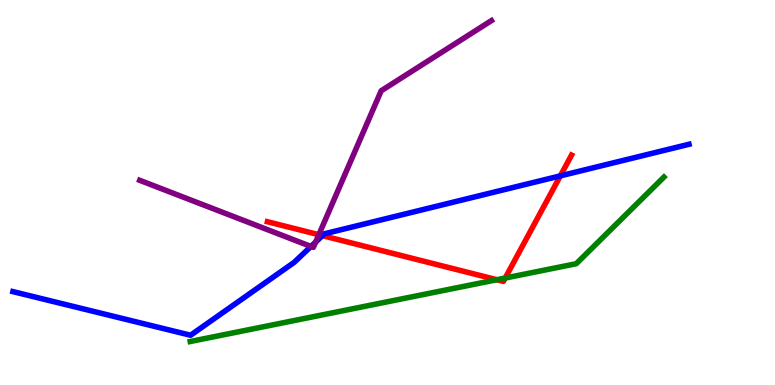[{'lines': ['blue', 'red'], 'intersections': [{'x': 4.16, 'y': 3.88}, {'x': 7.23, 'y': 5.43}]}, {'lines': ['green', 'red'], 'intersections': [{'x': 6.41, 'y': 2.73}, {'x': 6.52, 'y': 2.78}]}, {'lines': ['purple', 'red'], 'intersections': [{'x': 4.11, 'y': 3.9}]}, {'lines': ['blue', 'green'], 'intersections': []}, {'lines': ['blue', 'purple'], 'intersections': [{'x': 4.01, 'y': 3.6}, {'x': 4.07, 'y': 3.71}]}, {'lines': ['green', 'purple'], 'intersections': []}]